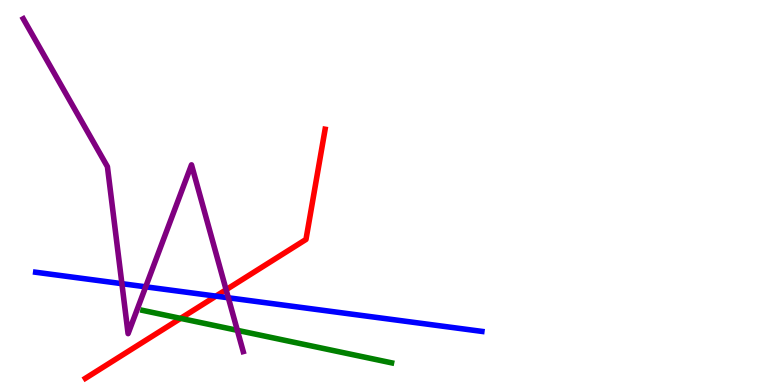[{'lines': ['blue', 'red'], 'intersections': [{'x': 2.79, 'y': 2.31}]}, {'lines': ['green', 'red'], 'intersections': [{'x': 2.33, 'y': 1.73}]}, {'lines': ['purple', 'red'], 'intersections': [{'x': 2.92, 'y': 2.47}]}, {'lines': ['blue', 'green'], 'intersections': []}, {'lines': ['blue', 'purple'], 'intersections': [{'x': 1.57, 'y': 2.63}, {'x': 1.88, 'y': 2.55}, {'x': 2.95, 'y': 2.27}]}, {'lines': ['green', 'purple'], 'intersections': [{'x': 3.06, 'y': 1.42}]}]